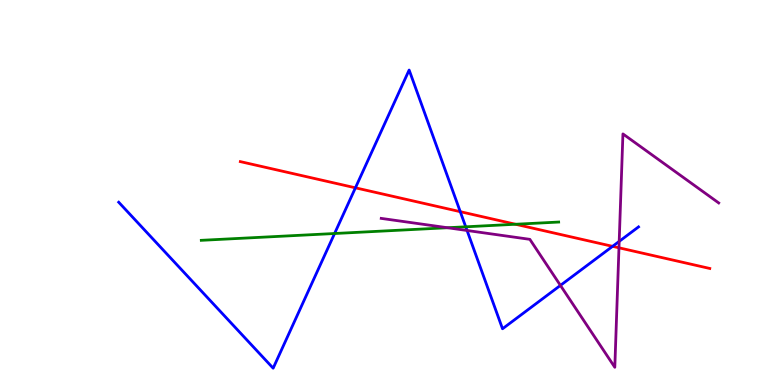[{'lines': ['blue', 'red'], 'intersections': [{'x': 4.59, 'y': 5.12}, {'x': 5.94, 'y': 4.5}, {'x': 7.9, 'y': 3.6}]}, {'lines': ['green', 'red'], 'intersections': [{'x': 6.65, 'y': 4.18}]}, {'lines': ['purple', 'red'], 'intersections': [{'x': 7.99, 'y': 3.56}]}, {'lines': ['blue', 'green'], 'intersections': [{'x': 4.32, 'y': 3.93}, {'x': 6.01, 'y': 4.11}]}, {'lines': ['blue', 'purple'], 'intersections': [{'x': 6.03, 'y': 4.01}, {'x': 7.23, 'y': 2.59}, {'x': 7.99, 'y': 3.73}]}, {'lines': ['green', 'purple'], 'intersections': [{'x': 5.77, 'y': 4.08}]}]